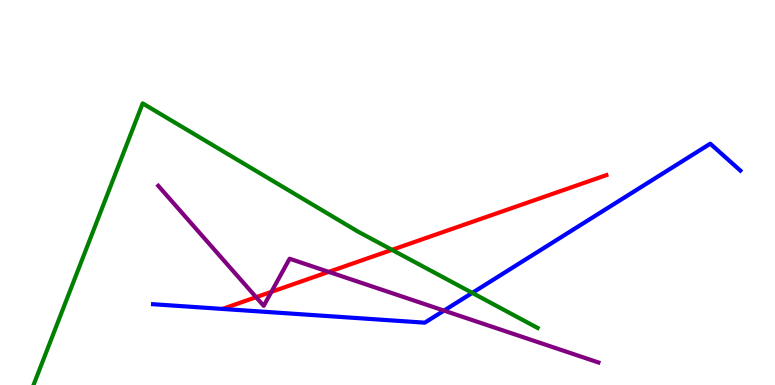[{'lines': ['blue', 'red'], 'intersections': []}, {'lines': ['green', 'red'], 'intersections': [{'x': 5.06, 'y': 3.51}]}, {'lines': ['purple', 'red'], 'intersections': [{'x': 3.3, 'y': 2.28}, {'x': 3.5, 'y': 2.42}, {'x': 4.24, 'y': 2.94}]}, {'lines': ['blue', 'green'], 'intersections': [{'x': 6.09, 'y': 2.39}]}, {'lines': ['blue', 'purple'], 'intersections': [{'x': 5.73, 'y': 1.93}]}, {'lines': ['green', 'purple'], 'intersections': []}]